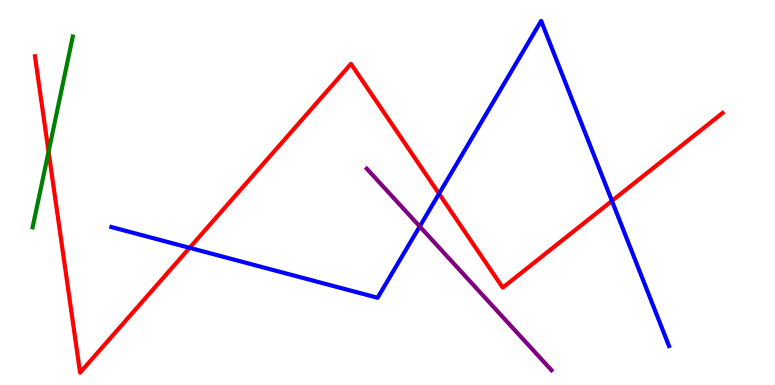[{'lines': ['blue', 'red'], 'intersections': [{'x': 2.45, 'y': 3.56}, {'x': 5.67, 'y': 4.97}, {'x': 7.9, 'y': 4.78}]}, {'lines': ['green', 'red'], 'intersections': [{'x': 0.627, 'y': 6.06}]}, {'lines': ['purple', 'red'], 'intersections': []}, {'lines': ['blue', 'green'], 'intersections': []}, {'lines': ['blue', 'purple'], 'intersections': [{'x': 5.42, 'y': 4.12}]}, {'lines': ['green', 'purple'], 'intersections': []}]